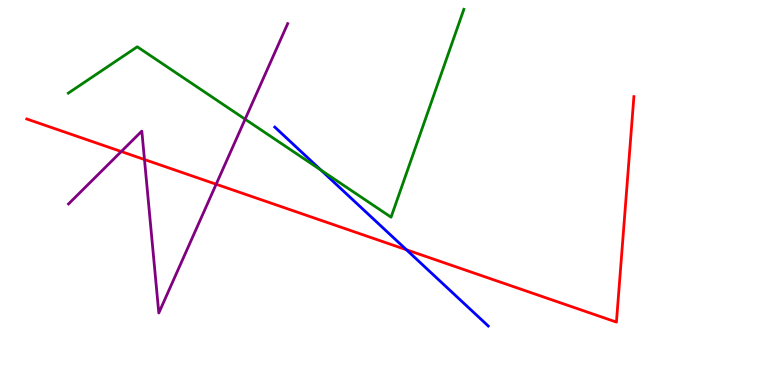[{'lines': ['blue', 'red'], 'intersections': [{'x': 5.24, 'y': 3.51}]}, {'lines': ['green', 'red'], 'intersections': []}, {'lines': ['purple', 'red'], 'intersections': [{'x': 1.56, 'y': 6.06}, {'x': 1.86, 'y': 5.86}, {'x': 2.79, 'y': 5.21}]}, {'lines': ['blue', 'green'], 'intersections': [{'x': 4.14, 'y': 5.58}]}, {'lines': ['blue', 'purple'], 'intersections': []}, {'lines': ['green', 'purple'], 'intersections': [{'x': 3.16, 'y': 6.9}]}]